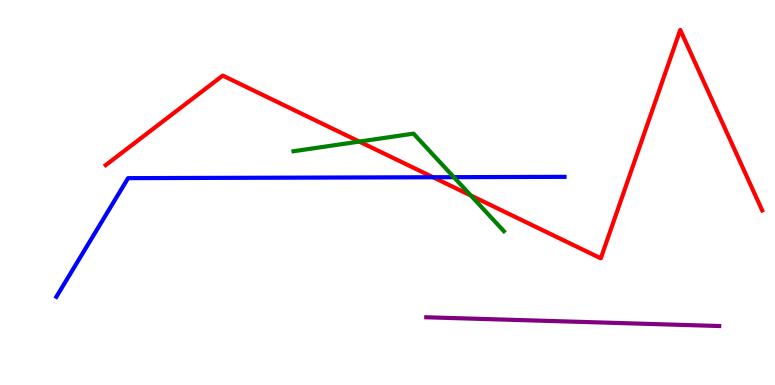[{'lines': ['blue', 'red'], 'intersections': [{'x': 5.59, 'y': 5.4}]}, {'lines': ['green', 'red'], 'intersections': [{'x': 4.64, 'y': 6.32}, {'x': 6.07, 'y': 4.92}]}, {'lines': ['purple', 'red'], 'intersections': []}, {'lines': ['blue', 'green'], 'intersections': [{'x': 5.86, 'y': 5.4}]}, {'lines': ['blue', 'purple'], 'intersections': []}, {'lines': ['green', 'purple'], 'intersections': []}]